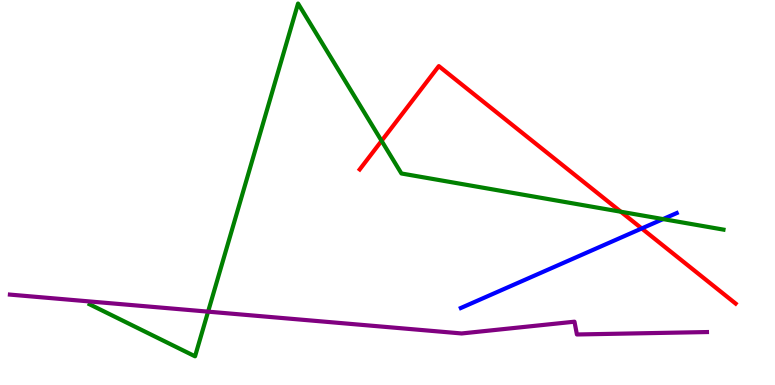[{'lines': ['blue', 'red'], 'intersections': [{'x': 8.28, 'y': 4.07}]}, {'lines': ['green', 'red'], 'intersections': [{'x': 4.92, 'y': 6.34}, {'x': 8.01, 'y': 4.5}]}, {'lines': ['purple', 'red'], 'intersections': []}, {'lines': ['blue', 'green'], 'intersections': [{'x': 8.56, 'y': 4.31}]}, {'lines': ['blue', 'purple'], 'intersections': []}, {'lines': ['green', 'purple'], 'intersections': [{'x': 2.69, 'y': 1.91}]}]